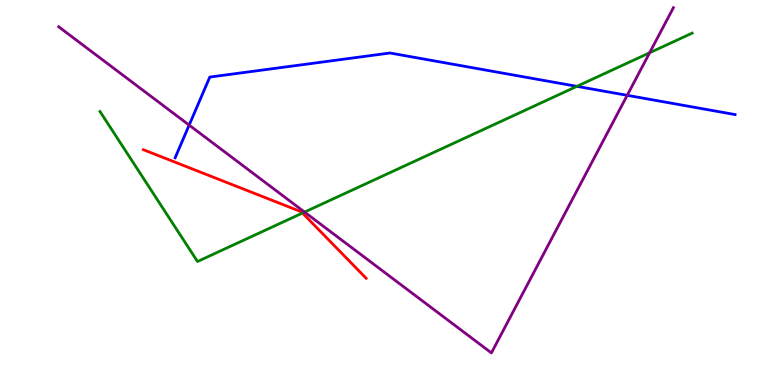[{'lines': ['blue', 'red'], 'intersections': []}, {'lines': ['green', 'red'], 'intersections': [{'x': 3.9, 'y': 4.47}]}, {'lines': ['purple', 'red'], 'intersections': []}, {'lines': ['blue', 'green'], 'intersections': [{'x': 7.44, 'y': 7.76}]}, {'lines': ['blue', 'purple'], 'intersections': [{'x': 2.44, 'y': 6.75}, {'x': 8.09, 'y': 7.52}]}, {'lines': ['green', 'purple'], 'intersections': [{'x': 3.93, 'y': 4.49}, {'x': 8.38, 'y': 8.63}]}]